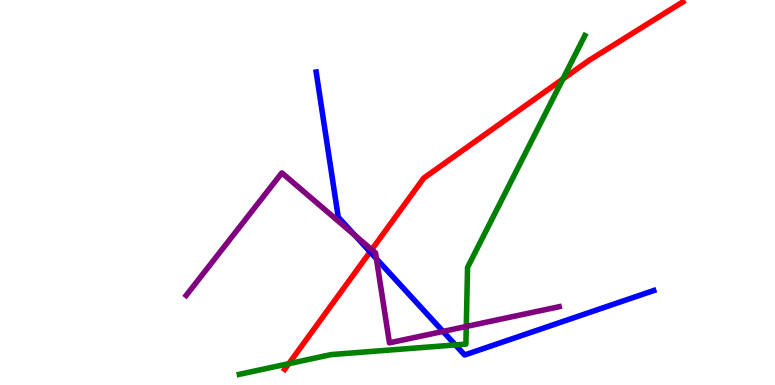[{'lines': ['blue', 'red'], 'intersections': [{'x': 4.78, 'y': 3.46}]}, {'lines': ['green', 'red'], 'intersections': [{'x': 3.73, 'y': 0.554}, {'x': 7.26, 'y': 7.95}]}, {'lines': ['purple', 'red'], 'intersections': [{'x': 4.8, 'y': 3.52}]}, {'lines': ['blue', 'green'], 'intersections': [{'x': 5.88, 'y': 1.04}]}, {'lines': ['blue', 'purple'], 'intersections': [{'x': 4.58, 'y': 3.89}, {'x': 4.86, 'y': 3.28}, {'x': 5.72, 'y': 1.39}]}, {'lines': ['green', 'purple'], 'intersections': [{'x': 6.02, 'y': 1.52}]}]